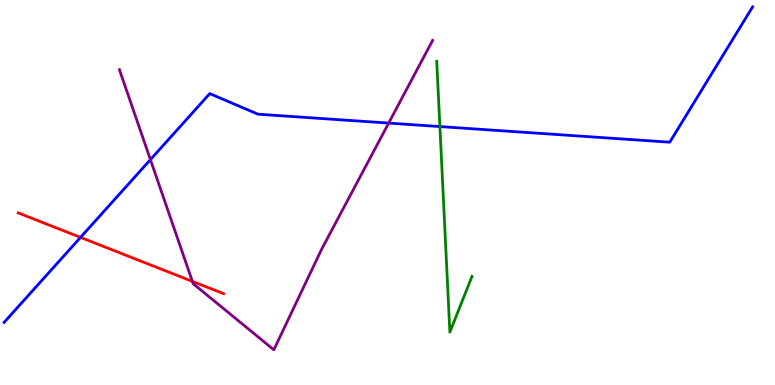[{'lines': ['blue', 'red'], 'intersections': [{'x': 1.04, 'y': 3.83}]}, {'lines': ['green', 'red'], 'intersections': []}, {'lines': ['purple', 'red'], 'intersections': [{'x': 2.48, 'y': 2.69}]}, {'lines': ['blue', 'green'], 'intersections': [{'x': 5.68, 'y': 6.71}]}, {'lines': ['blue', 'purple'], 'intersections': [{'x': 1.94, 'y': 5.85}, {'x': 5.02, 'y': 6.8}]}, {'lines': ['green', 'purple'], 'intersections': []}]